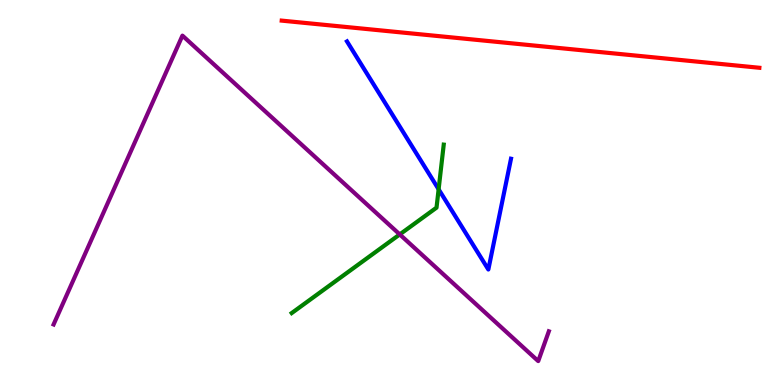[{'lines': ['blue', 'red'], 'intersections': []}, {'lines': ['green', 'red'], 'intersections': []}, {'lines': ['purple', 'red'], 'intersections': []}, {'lines': ['blue', 'green'], 'intersections': [{'x': 5.66, 'y': 5.08}]}, {'lines': ['blue', 'purple'], 'intersections': []}, {'lines': ['green', 'purple'], 'intersections': [{'x': 5.16, 'y': 3.91}]}]